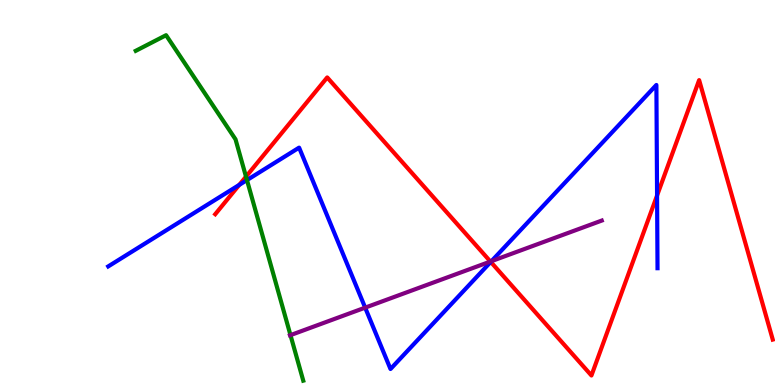[{'lines': ['blue', 'red'], 'intersections': [{'x': 3.09, 'y': 5.2}, {'x': 6.33, 'y': 3.2}, {'x': 8.48, 'y': 4.92}]}, {'lines': ['green', 'red'], 'intersections': [{'x': 3.17, 'y': 5.41}]}, {'lines': ['purple', 'red'], 'intersections': [{'x': 6.33, 'y': 3.21}]}, {'lines': ['blue', 'green'], 'intersections': [{'x': 3.19, 'y': 5.32}]}, {'lines': ['blue', 'purple'], 'intersections': [{'x': 4.71, 'y': 2.01}, {'x': 6.34, 'y': 3.22}]}, {'lines': ['green', 'purple'], 'intersections': [{'x': 3.75, 'y': 1.3}]}]